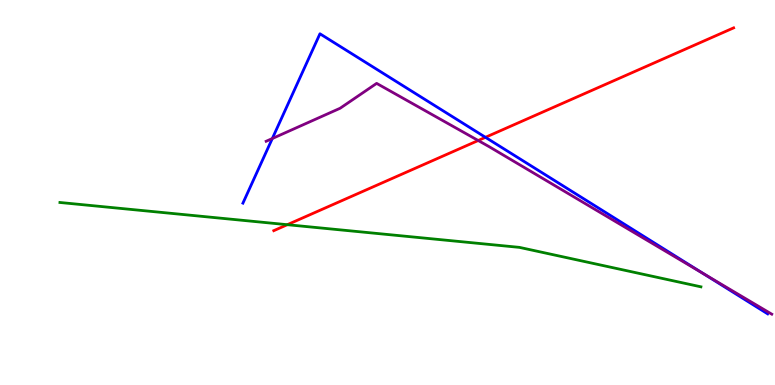[{'lines': ['blue', 'red'], 'intersections': [{'x': 6.26, 'y': 6.43}]}, {'lines': ['green', 'red'], 'intersections': [{'x': 3.71, 'y': 4.16}]}, {'lines': ['purple', 'red'], 'intersections': [{'x': 6.17, 'y': 6.35}]}, {'lines': ['blue', 'green'], 'intersections': []}, {'lines': ['blue', 'purple'], 'intersections': [{'x': 3.51, 'y': 6.4}, {'x': 9.08, 'y': 2.89}]}, {'lines': ['green', 'purple'], 'intersections': []}]